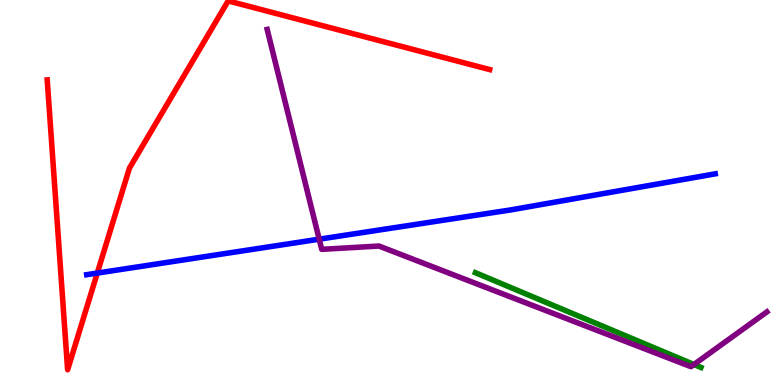[{'lines': ['blue', 'red'], 'intersections': [{'x': 1.26, 'y': 2.91}]}, {'lines': ['green', 'red'], 'intersections': []}, {'lines': ['purple', 'red'], 'intersections': []}, {'lines': ['blue', 'green'], 'intersections': []}, {'lines': ['blue', 'purple'], 'intersections': [{'x': 4.12, 'y': 3.79}]}, {'lines': ['green', 'purple'], 'intersections': [{'x': 8.95, 'y': 0.533}]}]